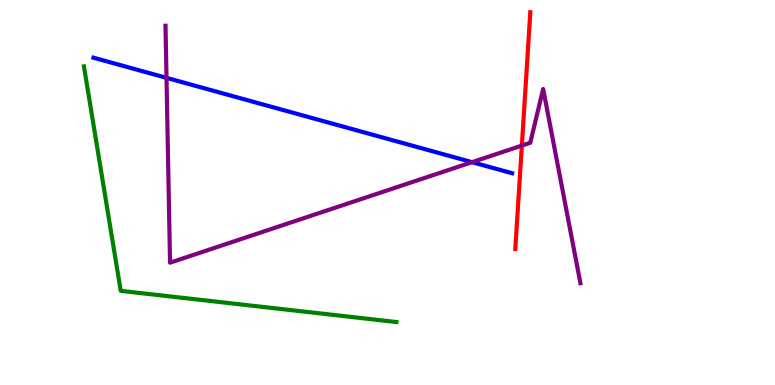[{'lines': ['blue', 'red'], 'intersections': []}, {'lines': ['green', 'red'], 'intersections': []}, {'lines': ['purple', 'red'], 'intersections': [{'x': 6.73, 'y': 6.22}]}, {'lines': ['blue', 'green'], 'intersections': []}, {'lines': ['blue', 'purple'], 'intersections': [{'x': 2.15, 'y': 7.98}, {'x': 6.09, 'y': 5.79}]}, {'lines': ['green', 'purple'], 'intersections': []}]